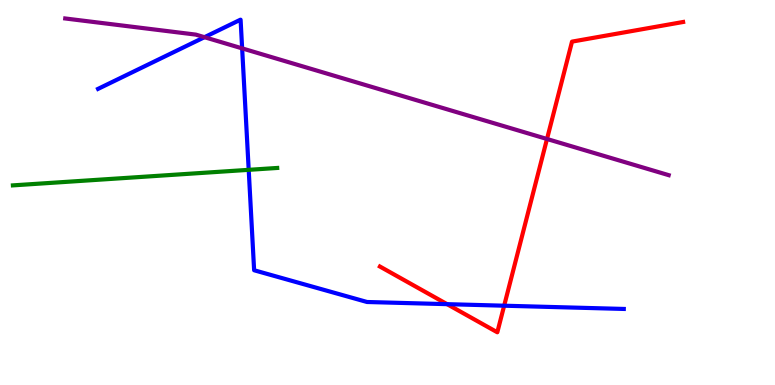[{'lines': ['blue', 'red'], 'intersections': [{'x': 5.77, 'y': 2.1}, {'x': 6.51, 'y': 2.06}]}, {'lines': ['green', 'red'], 'intersections': []}, {'lines': ['purple', 'red'], 'intersections': [{'x': 7.06, 'y': 6.39}]}, {'lines': ['blue', 'green'], 'intersections': [{'x': 3.21, 'y': 5.59}]}, {'lines': ['blue', 'purple'], 'intersections': [{'x': 2.64, 'y': 9.03}, {'x': 3.12, 'y': 8.74}]}, {'lines': ['green', 'purple'], 'intersections': []}]